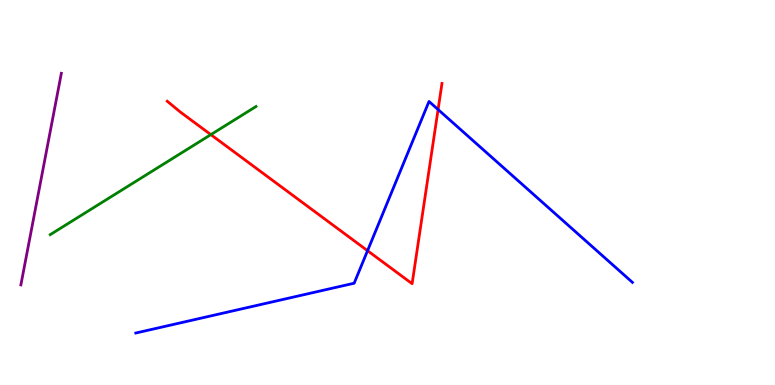[{'lines': ['blue', 'red'], 'intersections': [{'x': 4.74, 'y': 3.49}, {'x': 5.65, 'y': 7.15}]}, {'lines': ['green', 'red'], 'intersections': [{'x': 2.72, 'y': 6.5}]}, {'lines': ['purple', 'red'], 'intersections': []}, {'lines': ['blue', 'green'], 'intersections': []}, {'lines': ['blue', 'purple'], 'intersections': []}, {'lines': ['green', 'purple'], 'intersections': []}]